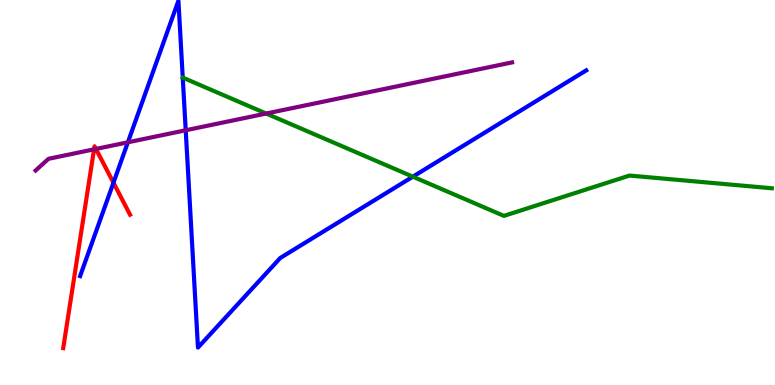[{'lines': ['blue', 'red'], 'intersections': [{'x': 1.46, 'y': 5.25}]}, {'lines': ['green', 'red'], 'intersections': []}, {'lines': ['purple', 'red'], 'intersections': [{'x': 1.21, 'y': 6.12}, {'x': 1.24, 'y': 6.13}]}, {'lines': ['blue', 'green'], 'intersections': [{'x': 2.36, 'y': 7.98}, {'x': 5.33, 'y': 5.41}]}, {'lines': ['blue', 'purple'], 'intersections': [{'x': 1.65, 'y': 6.3}, {'x': 2.4, 'y': 6.62}]}, {'lines': ['green', 'purple'], 'intersections': [{'x': 3.43, 'y': 7.05}]}]